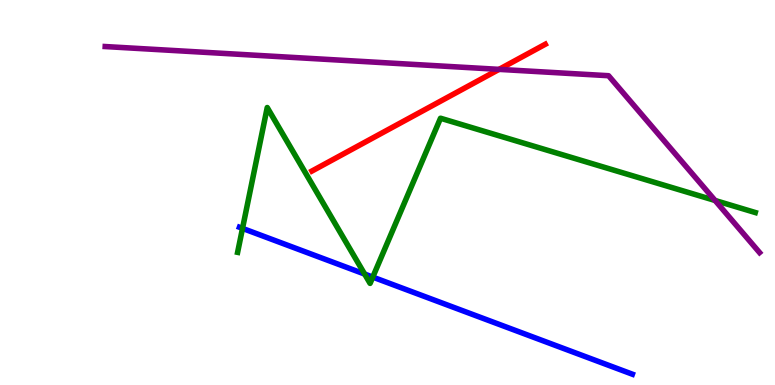[{'lines': ['blue', 'red'], 'intersections': []}, {'lines': ['green', 'red'], 'intersections': []}, {'lines': ['purple', 'red'], 'intersections': [{'x': 6.44, 'y': 8.2}]}, {'lines': ['blue', 'green'], 'intersections': [{'x': 3.13, 'y': 4.07}, {'x': 4.7, 'y': 2.88}, {'x': 4.81, 'y': 2.8}]}, {'lines': ['blue', 'purple'], 'intersections': []}, {'lines': ['green', 'purple'], 'intersections': [{'x': 9.23, 'y': 4.79}]}]